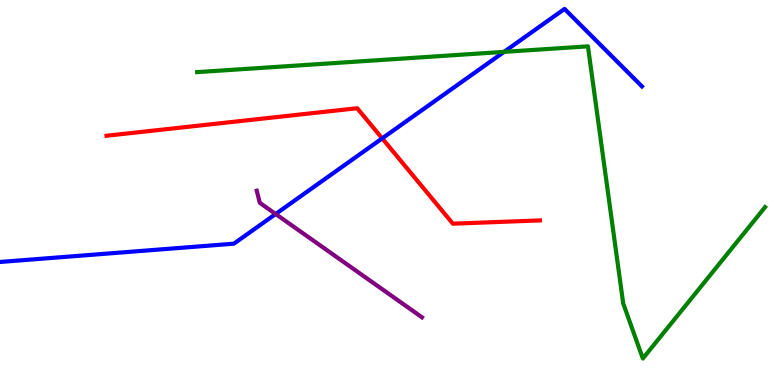[{'lines': ['blue', 'red'], 'intersections': [{'x': 4.93, 'y': 6.41}]}, {'lines': ['green', 'red'], 'intersections': []}, {'lines': ['purple', 'red'], 'intersections': []}, {'lines': ['blue', 'green'], 'intersections': [{'x': 6.5, 'y': 8.65}]}, {'lines': ['blue', 'purple'], 'intersections': [{'x': 3.56, 'y': 4.44}]}, {'lines': ['green', 'purple'], 'intersections': []}]